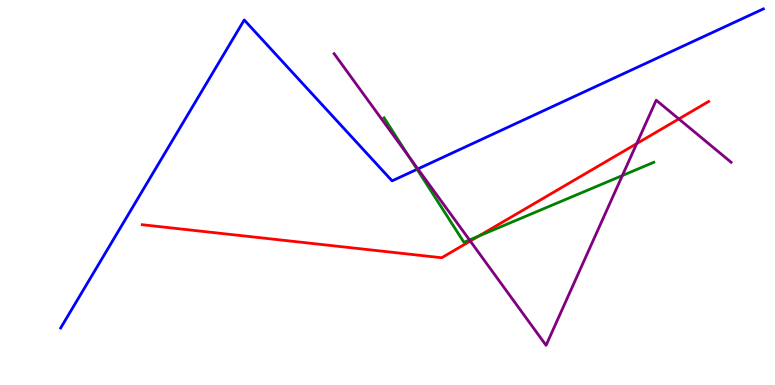[{'lines': ['blue', 'red'], 'intersections': []}, {'lines': ['green', 'red'], 'intersections': [{'x': 6.18, 'y': 3.87}]}, {'lines': ['purple', 'red'], 'intersections': [{'x': 6.07, 'y': 3.74}, {'x': 8.22, 'y': 6.27}, {'x': 8.76, 'y': 6.91}]}, {'lines': ['blue', 'green'], 'intersections': [{'x': 5.38, 'y': 5.6}]}, {'lines': ['blue', 'purple'], 'intersections': [{'x': 5.39, 'y': 5.61}]}, {'lines': ['green', 'purple'], 'intersections': [{'x': 5.28, 'y': 5.92}, {'x': 6.06, 'y': 3.77}, {'x': 8.03, 'y': 5.44}]}]